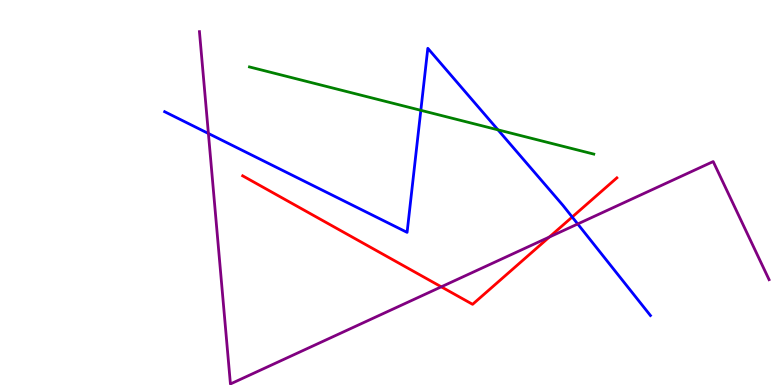[{'lines': ['blue', 'red'], 'intersections': [{'x': 7.38, 'y': 4.36}]}, {'lines': ['green', 'red'], 'intersections': []}, {'lines': ['purple', 'red'], 'intersections': [{'x': 5.69, 'y': 2.55}, {'x': 7.09, 'y': 3.84}]}, {'lines': ['blue', 'green'], 'intersections': [{'x': 5.43, 'y': 7.13}, {'x': 6.43, 'y': 6.63}]}, {'lines': ['blue', 'purple'], 'intersections': [{'x': 2.69, 'y': 6.53}, {'x': 7.45, 'y': 4.18}]}, {'lines': ['green', 'purple'], 'intersections': []}]